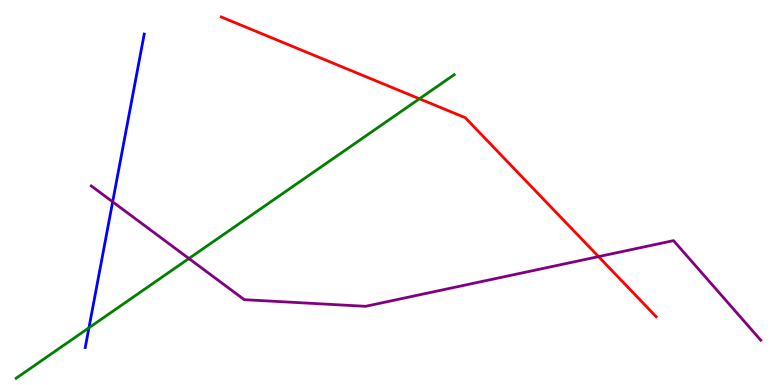[{'lines': ['blue', 'red'], 'intersections': []}, {'lines': ['green', 'red'], 'intersections': [{'x': 5.41, 'y': 7.43}]}, {'lines': ['purple', 'red'], 'intersections': [{'x': 7.72, 'y': 3.33}]}, {'lines': ['blue', 'green'], 'intersections': [{'x': 1.15, 'y': 1.49}]}, {'lines': ['blue', 'purple'], 'intersections': [{'x': 1.45, 'y': 4.76}]}, {'lines': ['green', 'purple'], 'intersections': [{'x': 2.44, 'y': 3.29}]}]